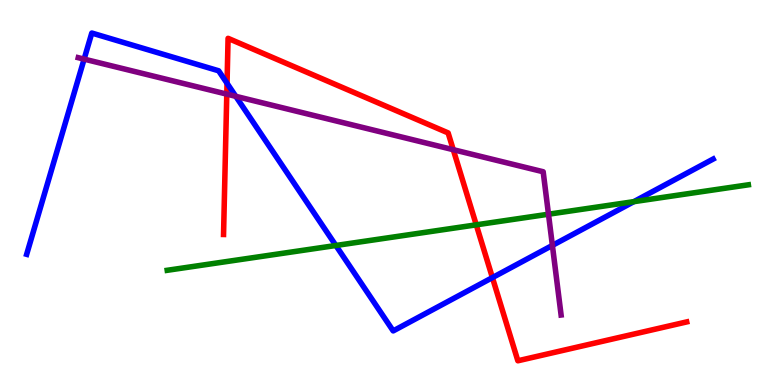[{'lines': ['blue', 'red'], 'intersections': [{'x': 2.93, 'y': 7.84}, {'x': 6.35, 'y': 2.79}]}, {'lines': ['green', 'red'], 'intersections': [{'x': 6.15, 'y': 4.16}]}, {'lines': ['purple', 'red'], 'intersections': [{'x': 2.93, 'y': 7.56}, {'x': 5.85, 'y': 6.11}]}, {'lines': ['blue', 'green'], 'intersections': [{'x': 4.33, 'y': 3.62}, {'x': 8.18, 'y': 4.76}]}, {'lines': ['blue', 'purple'], 'intersections': [{'x': 1.09, 'y': 8.46}, {'x': 3.04, 'y': 7.5}, {'x': 7.13, 'y': 3.63}]}, {'lines': ['green', 'purple'], 'intersections': [{'x': 7.08, 'y': 4.44}]}]